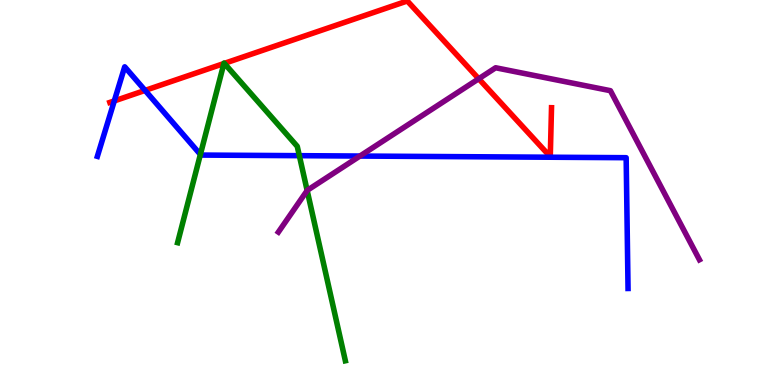[{'lines': ['blue', 'red'], 'intersections': [{'x': 1.47, 'y': 7.38}, {'x': 1.87, 'y': 7.65}]}, {'lines': ['green', 'red'], 'intersections': [{'x': 2.89, 'y': 8.35}, {'x': 2.89, 'y': 8.35}]}, {'lines': ['purple', 'red'], 'intersections': [{'x': 6.18, 'y': 7.95}]}, {'lines': ['blue', 'green'], 'intersections': [{'x': 2.59, 'y': 5.99}, {'x': 3.86, 'y': 5.96}]}, {'lines': ['blue', 'purple'], 'intersections': [{'x': 4.64, 'y': 5.95}]}, {'lines': ['green', 'purple'], 'intersections': [{'x': 3.96, 'y': 5.05}]}]